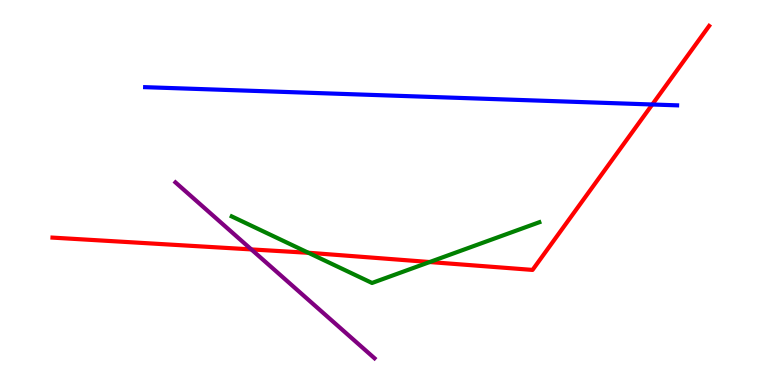[{'lines': ['blue', 'red'], 'intersections': [{'x': 8.42, 'y': 7.29}]}, {'lines': ['green', 'red'], 'intersections': [{'x': 3.98, 'y': 3.43}, {'x': 5.54, 'y': 3.19}]}, {'lines': ['purple', 'red'], 'intersections': [{'x': 3.24, 'y': 3.52}]}, {'lines': ['blue', 'green'], 'intersections': []}, {'lines': ['blue', 'purple'], 'intersections': []}, {'lines': ['green', 'purple'], 'intersections': []}]